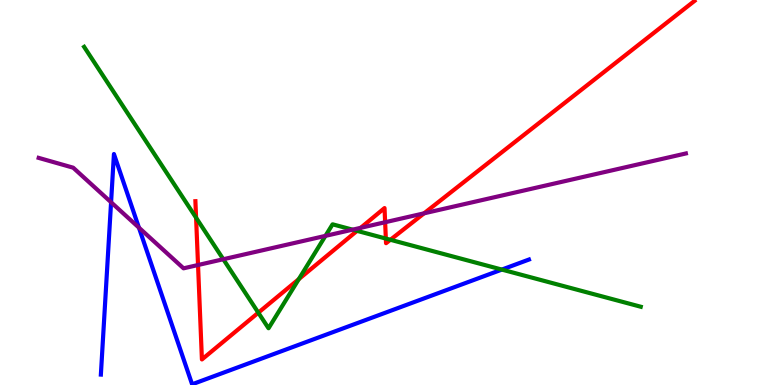[{'lines': ['blue', 'red'], 'intersections': []}, {'lines': ['green', 'red'], 'intersections': [{'x': 2.53, 'y': 4.35}, {'x': 3.33, 'y': 1.88}, {'x': 3.86, 'y': 2.75}, {'x': 4.61, 'y': 4.0}, {'x': 4.98, 'y': 3.8}, {'x': 5.04, 'y': 3.77}]}, {'lines': ['purple', 'red'], 'intersections': [{'x': 2.56, 'y': 3.12}, {'x': 4.65, 'y': 4.08}, {'x': 4.97, 'y': 4.23}, {'x': 5.47, 'y': 4.46}]}, {'lines': ['blue', 'green'], 'intersections': [{'x': 6.48, 'y': 3.0}]}, {'lines': ['blue', 'purple'], 'intersections': [{'x': 1.43, 'y': 4.75}, {'x': 1.79, 'y': 4.09}]}, {'lines': ['green', 'purple'], 'intersections': [{'x': 2.88, 'y': 3.27}, {'x': 4.2, 'y': 3.87}, {'x': 4.55, 'y': 4.03}]}]